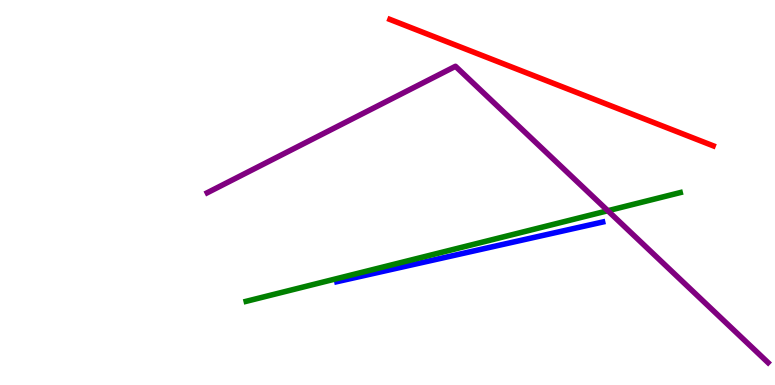[{'lines': ['blue', 'red'], 'intersections': []}, {'lines': ['green', 'red'], 'intersections': []}, {'lines': ['purple', 'red'], 'intersections': []}, {'lines': ['blue', 'green'], 'intersections': []}, {'lines': ['blue', 'purple'], 'intersections': []}, {'lines': ['green', 'purple'], 'intersections': [{'x': 7.84, 'y': 4.53}]}]